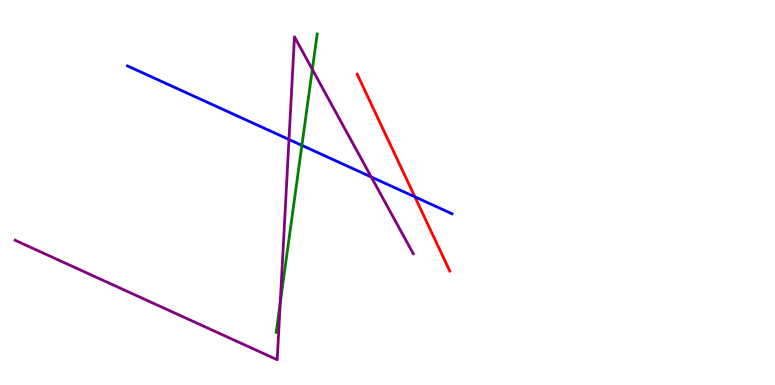[{'lines': ['blue', 'red'], 'intersections': [{'x': 5.35, 'y': 4.89}]}, {'lines': ['green', 'red'], 'intersections': []}, {'lines': ['purple', 'red'], 'intersections': []}, {'lines': ['blue', 'green'], 'intersections': [{'x': 3.9, 'y': 6.22}]}, {'lines': ['blue', 'purple'], 'intersections': [{'x': 3.73, 'y': 6.38}, {'x': 4.79, 'y': 5.4}]}, {'lines': ['green', 'purple'], 'intersections': [{'x': 3.62, 'y': 2.14}, {'x': 4.03, 'y': 8.2}]}]